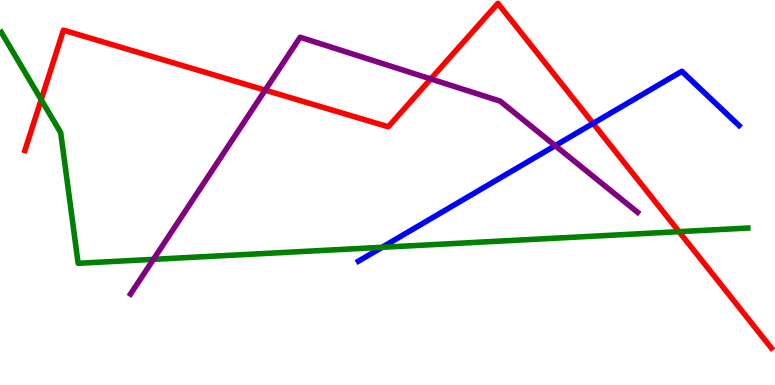[{'lines': ['blue', 'red'], 'intersections': [{'x': 7.65, 'y': 6.79}]}, {'lines': ['green', 'red'], 'intersections': [{'x': 0.531, 'y': 7.41}, {'x': 8.76, 'y': 3.98}]}, {'lines': ['purple', 'red'], 'intersections': [{'x': 3.42, 'y': 7.66}, {'x': 5.56, 'y': 7.95}]}, {'lines': ['blue', 'green'], 'intersections': [{'x': 4.93, 'y': 3.58}]}, {'lines': ['blue', 'purple'], 'intersections': [{'x': 7.16, 'y': 6.22}]}, {'lines': ['green', 'purple'], 'intersections': [{'x': 1.98, 'y': 3.26}]}]